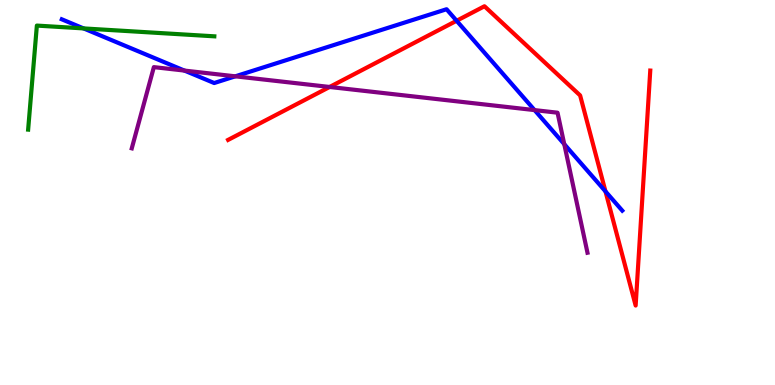[{'lines': ['blue', 'red'], 'intersections': [{'x': 5.89, 'y': 9.46}, {'x': 7.81, 'y': 5.03}]}, {'lines': ['green', 'red'], 'intersections': []}, {'lines': ['purple', 'red'], 'intersections': [{'x': 4.25, 'y': 7.74}]}, {'lines': ['blue', 'green'], 'intersections': [{'x': 1.08, 'y': 9.26}]}, {'lines': ['blue', 'purple'], 'intersections': [{'x': 2.38, 'y': 8.17}, {'x': 3.04, 'y': 8.02}, {'x': 6.9, 'y': 7.14}, {'x': 7.28, 'y': 6.26}]}, {'lines': ['green', 'purple'], 'intersections': []}]